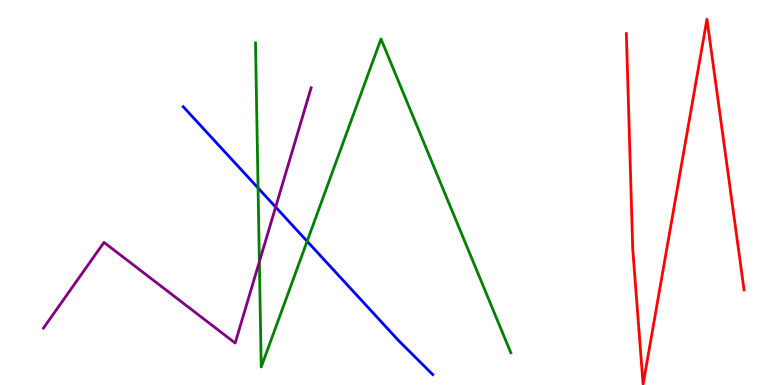[{'lines': ['blue', 'red'], 'intersections': []}, {'lines': ['green', 'red'], 'intersections': []}, {'lines': ['purple', 'red'], 'intersections': []}, {'lines': ['blue', 'green'], 'intersections': [{'x': 3.33, 'y': 5.12}, {'x': 3.96, 'y': 3.73}]}, {'lines': ['blue', 'purple'], 'intersections': [{'x': 3.56, 'y': 4.62}]}, {'lines': ['green', 'purple'], 'intersections': [{'x': 3.35, 'y': 3.2}]}]